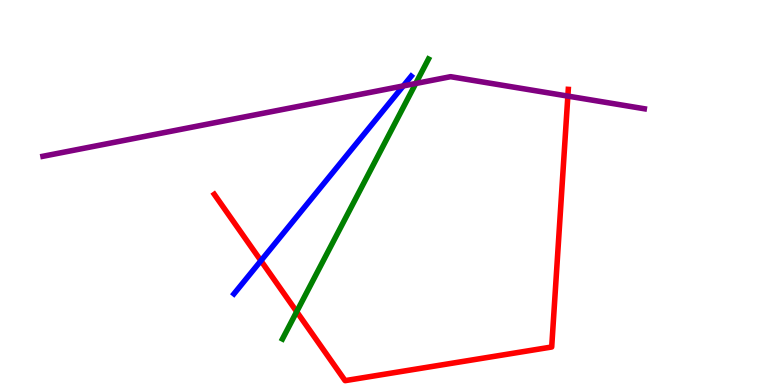[{'lines': ['blue', 'red'], 'intersections': [{'x': 3.37, 'y': 3.23}]}, {'lines': ['green', 'red'], 'intersections': [{'x': 3.83, 'y': 1.9}]}, {'lines': ['purple', 'red'], 'intersections': [{'x': 7.33, 'y': 7.5}]}, {'lines': ['blue', 'green'], 'intersections': []}, {'lines': ['blue', 'purple'], 'intersections': [{'x': 5.2, 'y': 7.77}]}, {'lines': ['green', 'purple'], 'intersections': [{'x': 5.36, 'y': 7.83}]}]